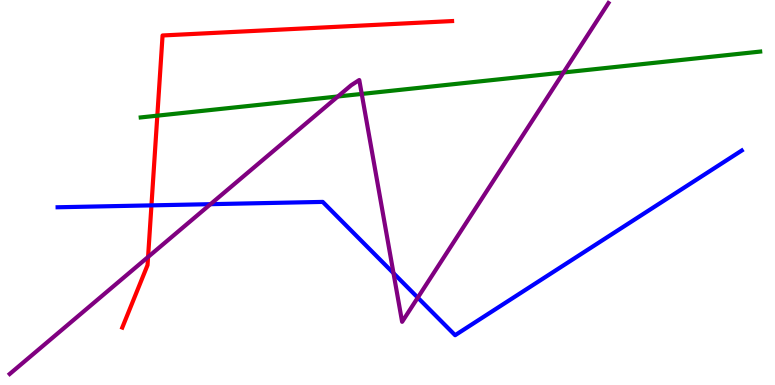[{'lines': ['blue', 'red'], 'intersections': [{'x': 1.95, 'y': 4.67}]}, {'lines': ['green', 'red'], 'intersections': [{'x': 2.03, 'y': 7.0}]}, {'lines': ['purple', 'red'], 'intersections': [{'x': 1.91, 'y': 3.33}]}, {'lines': ['blue', 'green'], 'intersections': []}, {'lines': ['blue', 'purple'], 'intersections': [{'x': 2.72, 'y': 4.7}, {'x': 5.08, 'y': 2.9}, {'x': 5.39, 'y': 2.27}]}, {'lines': ['green', 'purple'], 'intersections': [{'x': 4.36, 'y': 7.49}, {'x': 4.67, 'y': 7.56}, {'x': 7.27, 'y': 8.12}]}]